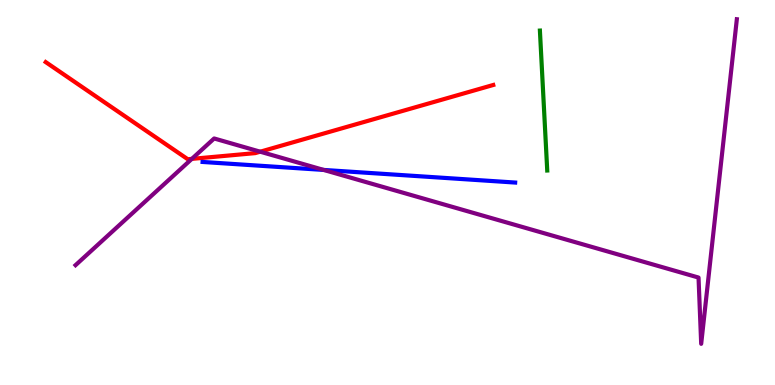[{'lines': ['blue', 'red'], 'intersections': []}, {'lines': ['green', 'red'], 'intersections': []}, {'lines': ['purple', 'red'], 'intersections': [{'x': 2.48, 'y': 5.87}, {'x': 3.36, 'y': 6.06}]}, {'lines': ['blue', 'green'], 'intersections': []}, {'lines': ['blue', 'purple'], 'intersections': [{'x': 4.18, 'y': 5.59}]}, {'lines': ['green', 'purple'], 'intersections': []}]